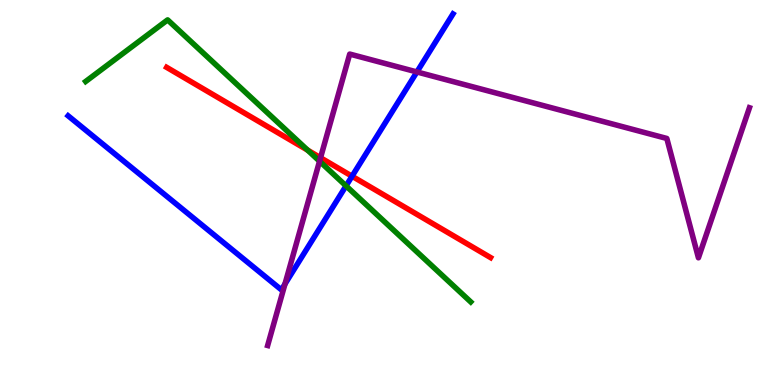[{'lines': ['blue', 'red'], 'intersections': [{'x': 4.54, 'y': 5.42}]}, {'lines': ['green', 'red'], 'intersections': [{'x': 3.97, 'y': 6.1}]}, {'lines': ['purple', 'red'], 'intersections': [{'x': 4.14, 'y': 5.9}]}, {'lines': ['blue', 'green'], 'intersections': [{'x': 4.46, 'y': 5.17}]}, {'lines': ['blue', 'purple'], 'intersections': [{'x': 3.68, 'y': 2.62}, {'x': 5.38, 'y': 8.13}]}, {'lines': ['green', 'purple'], 'intersections': [{'x': 4.12, 'y': 5.81}]}]